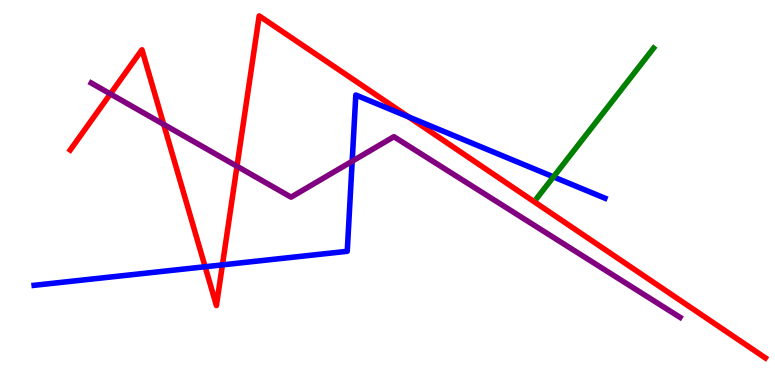[{'lines': ['blue', 'red'], 'intersections': [{'x': 2.65, 'y': 3.07}, {'x': 2.87, 'y': 3.12}, {'x': 5.27, 'y': 6.96}]}, {'lines': ['green', 'red'], 'intersections': []}, {'lines': ['purple', 'red'], 'intersections': [{'x': 1.42, 'y': 7.56}, {'x': 2.11, 'y': 6.77}, {'x': 3.06, 'y': 5.68}]}, {'lines': ['blue', 'green'], 'intersections': [{'x': 7.14, 'y': 5.41}]}, {'lines': ['blue', 'purple'], 'intersections': [{'x': 4.54, 'y': 5.81}]}, {'lines': ['green', 'purple'], 'intersections': []}]